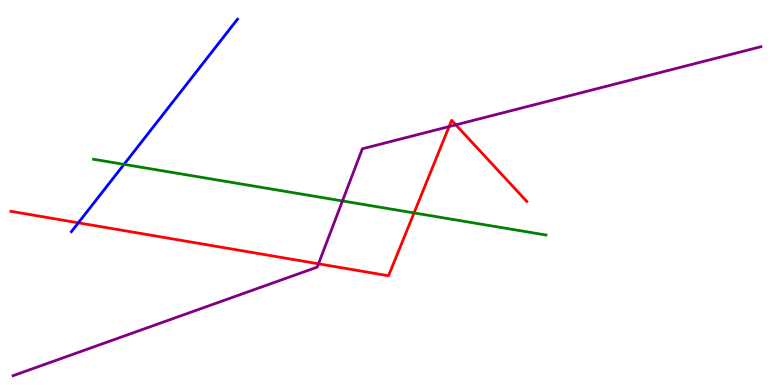[{'lines': ['blue', 'red'], 'intersections': [{'x': 1.01, 'y': 4.21}]}, {'lines': ['green', 'red'], 'intersections': [{'x': 5.34, 'y': 4.47}]}, {'lines': ['purple', 'red'], 'intersections': [{'x': 4.11, 'y': 3.15}, {'x': 5.79, 'y': 6.71}, {'x': 5.88, 'y': 6.76}]}, {'lines': ['blue', 'green'], 'intersections': [{'x': 1.6, 'y': 5.73}]}, {'lines': ['blue', 'purple'], 'intersections': []}, {'lines': ['green', 'purple'], 'intersections': [{'x': 4.42, 'y': 4.78}]}]